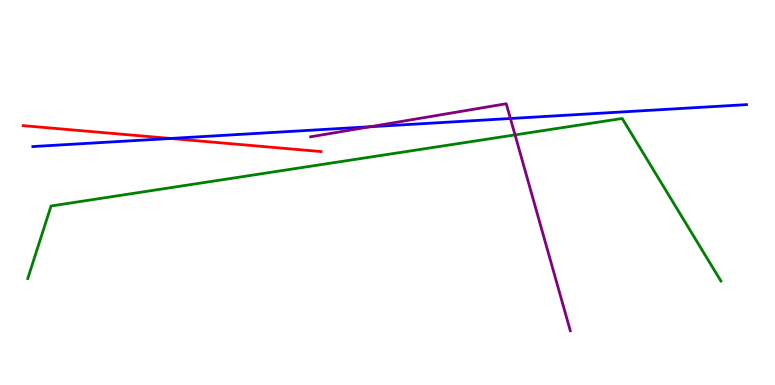[{'lines': ['blue', 'red'], 'intersections': [{'x': 2.2, 'y': 6.4}]}, {'lines': ['green', 'red'], 'intersections': []}, {'lines': ['purple', 'red'], 'intersections': []}, {'lines': ['blue', 'green'], 'intersections': []}, {'lines': ['blue', 'purple'], 'intersections': [{'x': 4.78, 'y': 6.71}, {'x': 6.59, 'y': 6.92}]}, {'lines': ['green', 'purple'], 'intersections': [{'x': 6.65, 'y': 6.5}]}]